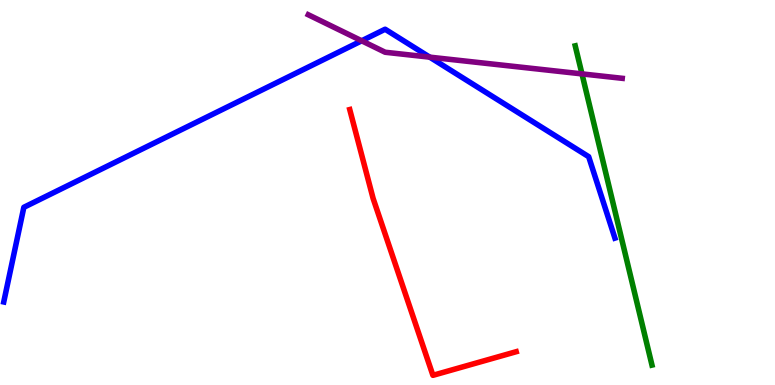[{'lines': ['blue', 'red'], 'intersections': []}, {'lines': ['green', 'red'], 'intersections': []}, {'lines': ['purple', 'red'], 'intersections': []}, {'lines': ['blue', 'green'], 'intersections': []}, {'lines': ['blue', 'purple'], 'intersections': [{'x': 4.67, 'y': 8.94}, {'x': 5.54, 'y': 8.52}]}, {'lines': ['green', 'purple'], 'intersections': [{'x': 7.51, 'y': 8.08}]}]